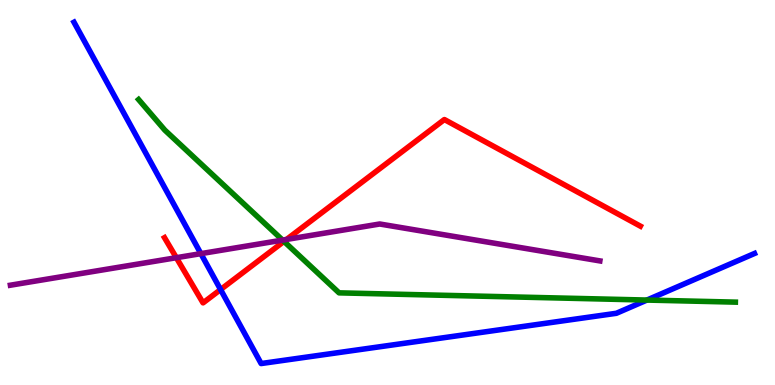[{'lines': ['blue', 'red'], 'intersections': [{'x': 2.85, 'y': 2.48}]}, {'lines': ['green', 'red'], 'intersections': [{'x': 3.66, 'y': 3.73}]}, {'lines': ['purple', 'red'], 'intersections': [{'x': 2.28, 'y': 3.31}, {'x': 3.7, 'y': 3.78}]}, {'lines': ['blue', 'green'], 'intersections': [{'x': 8.35, 'y': 2.21}]}, {'lines': ['blue', 'purple'], 'intersections': [{'x': 2.59, 'y': 3.41}]}, {'lines': ['green', 'purple'], 'intersections': [{'x': 3.65, 'y': 3.76}]}]